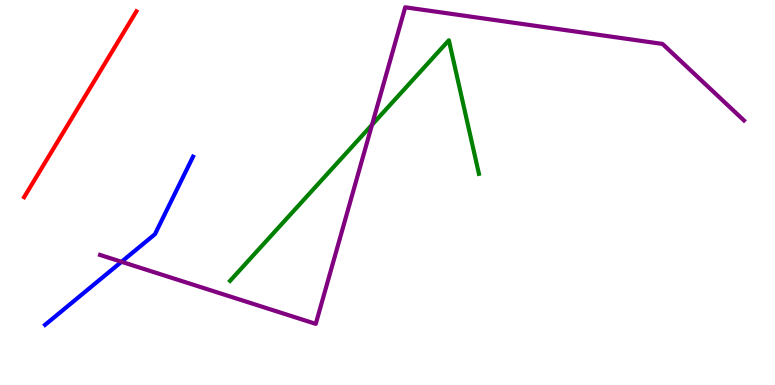[{'lines': ['blue', 'red'], 'intersections': []}, {'lines': ['green', 'red'], 'intersections': []}, {'lines': ['purple', 'red'], 'intersections': []}, {'lines': ['blue', 'green'], 'intersections': []}, {'lines': ['blue', 'purple'], 'intersections': [{'x': 1.57, 'y': 3.2}]}, {'lines': ['green', 'purple'], 'intersections': [{'x': 4.8, 'y': 6.76}]}]